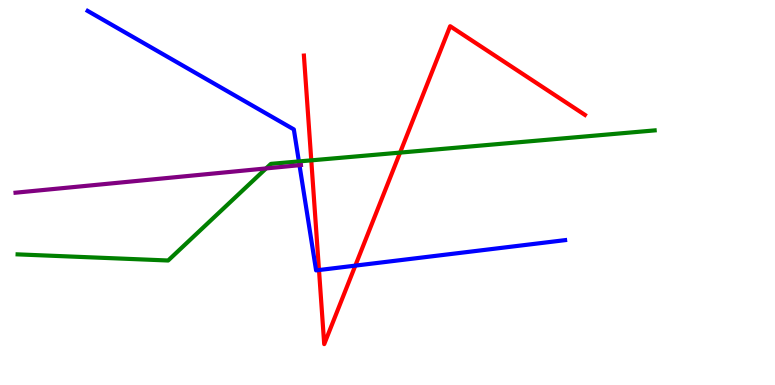[{'lines': ['blue', 'red'], 'intersections': [{'x': 4.12, 'y': 2.99}, {'x': 4.58, 'y': 3.1}]}, {'lines': ['green', 'red'], 'intersections': [{'x': 4.02, 'y': 5.83}, {'x': 5.16, 'y': 6.04}]}, {'lines': ['purple', 'red'], 'intersections': []}, {'lines': ['blue', 'green'], 'intersections': [{'x': 3.86, 'y': 5.81}]}, {'lines': ['blue', 'purple'], 'intersections': [{'x': 3.86, 'y': 5.71}]}, {'lines': ['green', 'purple'], 'intersections': [{'x': 3.43, 'y': 5.63}]}]